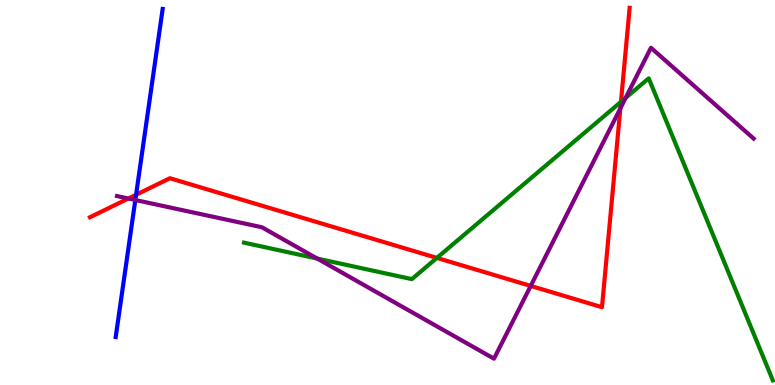[{'lines': ['blue', 'red'], 'intersections': [{'x': 1.76, 'y': 4.94}]}, {'lines': ['green', 'red'], 'intersections': [{'x': 5.64, 'y': 3.3}, {'x': 8.01, 'y': 7.35}]}, {'lines': ['purple', 'red'], 'intersections': [{'x': 1.66, 'y': 4.84}, {'x': 6.85, 'y': 2.57}, {'x': 8.0, 'y': 7.18}]}, {'lines': ['blue', 'green'], 'intersections': []}, {'lines': ['blue', 'purple'], 'intersections': [{'x': 1.75, 'y': 4.8}]}, {'lines': ['green', 'purple'], 'intersections': [{'x': 4.09, 'y': 3.28}, {'x': 8.07, 'y': 7.46}]}]